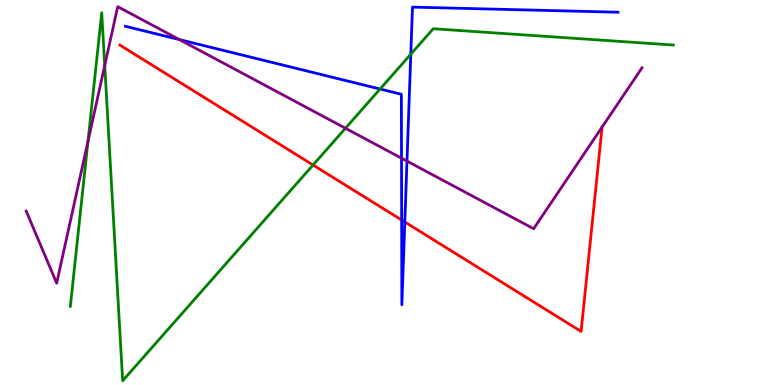[{'lines': ['blue', 'red'], 'intersections': [{'x': 5.18, 'y': 4.28}, {'x': 5.22, 'y': 4.23}]}, {'lines': ['green', 'red'], 'intersections': [{'x': 4.04, 'y': 5.71}]}, {'lines': ['purple', 'red'], 'intersections': [{'x': 7.77, 'y': 6.7}]}, {'lines': ['blue', 'green'], 'intersections': [{'x': 4.9, 'y': 7.69}, {'x': 5.3, 'y': 8.59}]}, {'lines': ['blue', 'purple'], 'intersections': [{'x': 2.31, 'y': 8.97}, {'x': 5.18, 'y': 5.89}, {'x': 5.25, 'y': 5.82}]}, {'lines': ['green', 'purple'], 'intersections': [{'x': 1.14, 'y': 6.33}, {'x': 1.35, 'y': 8.3}, {'x': 4.46, 'y': 6.67}]}]